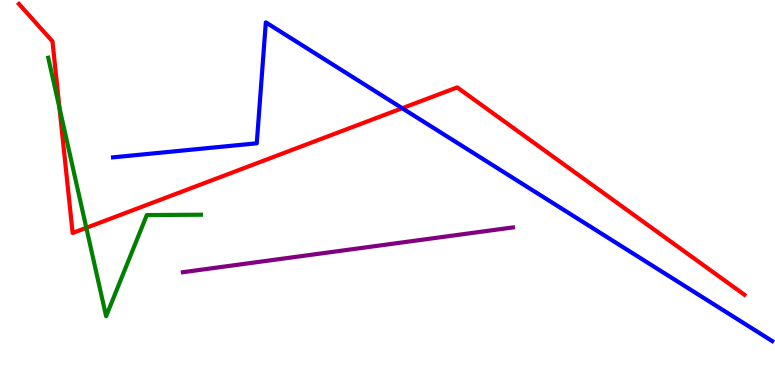[{'lines': ['blue', 'red'], 'intersections': [{'x': 5.19, 'y': 7.19}]}, {'lines': ['green', 'red'], 'intersections': [{'x': 0.767, 'y': 7.2}, {'x': 1.11, 'y': 4.08}]}, {'lines': ['purple', 'red'], 'intersections': []}, {'lines': ['blue', 'green'], 'intersections': []}, {'lines': ['blue', 'purple'], 'intersections': []}, {'lines': ['green', 'purple'], 'intersections': []}]